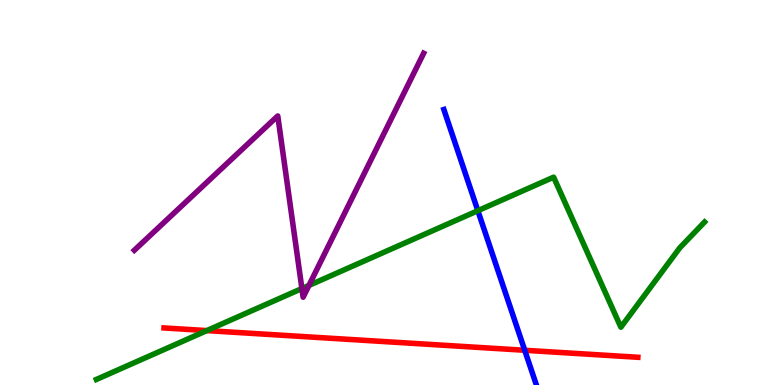[{'lines': ['blue', 'red'], 'intersections': [{'x': 6.77, 'y': 0.902}]}, {'lines': ['green', 'red'], 'intersections': [{'x': 2.67, 'y': 1.41}]}, {'lines': ['purple', 'red'], 'intersections': []}, {'lines': ['blue', 'green'], 'intersections': [{'x': 6.17, 'y': 4.53}]}, {'lines': ['blue', 'purple'], 'intersections': []}, {'lines': ['green', 'purple'], 'intersections': [{'x': 3.9, 'y': 2.51}, {'x': 3.99, 'y': 2.59}]}]